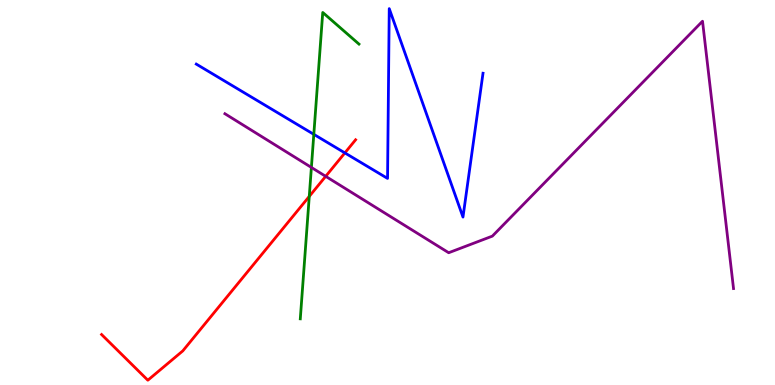[{'lines': ['blue', 'red'], 'intersections': [{'x': 4.45, 'y': 6.03}]}, {'lines': ['green', 'red'], 'intersections': [{'x': 3.99, 'y': 4.9}]}, {'lines': ['purple', 'red'], 'intersections': [{'x': 4.2, 'y': 5.42}]}, {'lines': ['blue', 'green'], 'intersections': [{'x': 4.05, 'y': 6.51}]}, {'lines': ['blue', 'purple'], 'intersections': []}, {'lines': ['green', 'purple'], 'intersections': [{'x': 4.02, 'y': 5.65}]}]